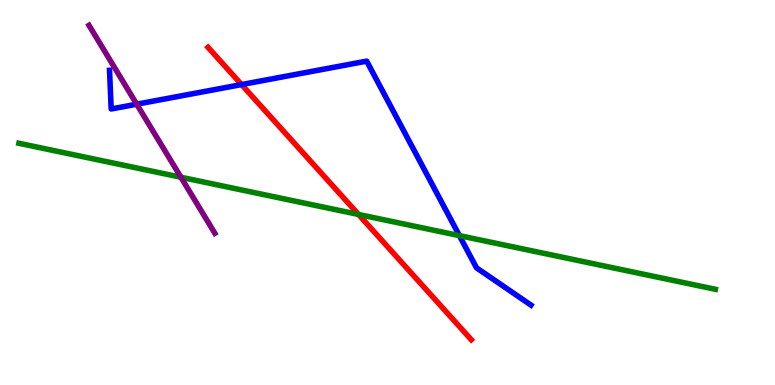[{'lines': ['blue', 'red'], 'intersections': [{'x': 3.12, 'y': 7.8}]}, {'lines': ['green', 'red'], 'intersections': [{'x': 4.63, 'y': 4.43}]}, {'lines': ['purple', 'red'], 'intersections': []}, {'lines': ['blue', 'green'], 'intersections': [{'x': 5.93, 'y': 3.88}]}, {'lines': ['blue', 'purple'], 'intersections': [{'x': 1.76, 'y': 7.29}]}, {'lines': ['green', 'purple'], 'intersections': [{'x': 2.33, 'y': 5.4}]}]